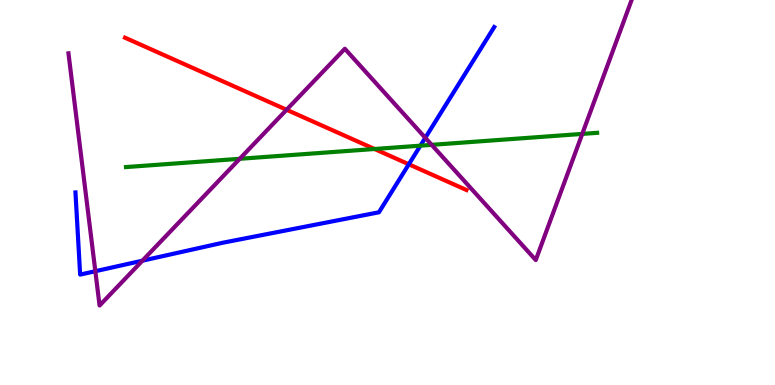[{'lines': ['blue', 'red'], 'intersections': [{'x': 5.28, 'y': 5.73}]}, {'lines': ['green', 'red'], 'intersections': [{'x': 4.83, 'y': 6.13}]}, {'lines': ['purple', 'red'], 'intersections': [{'x': 3.7, 'y': 7.15}]}, {'lines': ['blue', 'green'], 'intersections': [{'x': 5.42, 'y': 6.22}]}, {'lines': ['blue', 'purple'], 'intersections': [{'x': 1.23, 'y': 2.96}, {'x': 1.84, 'y': 3.23}, {'x': 5.49, 'y': 6.42}]}, {'lines': ['green', 'purple'], 'intersections': [{'x': 3.09, 'y': 5.88}, {'x': 5.57, 'y': 6.24}, {'x': 7.51, 'y': 6.52}]}]